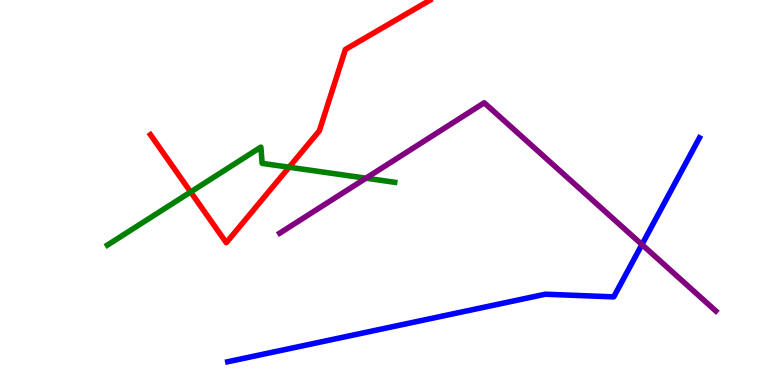[{'lines': ['blue', 'red'], 'intersections': []}, {'lines': ['green', 'red'], 'intersections': [{'x': 2.46, 'y': 5.01}, {'x': 3.73, 'y': 5.66}]}, {'lines': ['purple', 'red'], 'intersections': []}, {'lines': ['blue', 'green'], 'intersections': []}, {'lines': ['blue', 'purple'], 'intersections': [{'x': 8.28, 'y': 3.65}]}, {'lines': ['green', 'purple'], 'intersections': [{'x': 4.72, 'y': 5.37}]}]